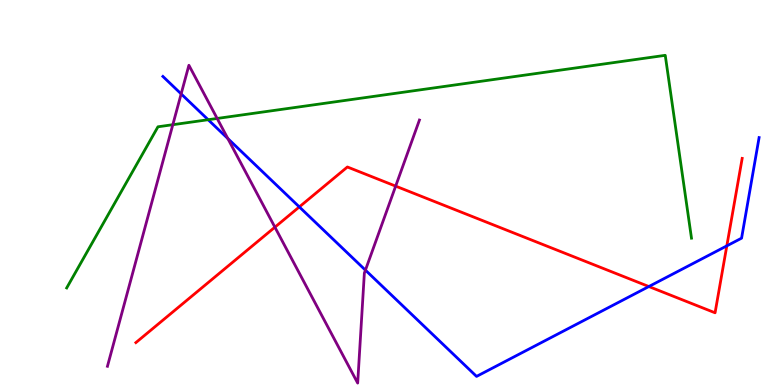[{'lines': ['blue', 'red'], 'intersections': [{'x': 3.86, 'y': 4.63}, {'x': 8.37, 'y': 2.56}, {'x': 9.38, 'y': 3.61}]}, {'lines': ['green', 'red'], 'intersections': []}, {'lines': ['purple', 'red'], 'intersections': [{'x': 3.55, 'y': 4.1}, {'x': 5.11, 'y': 5.17}]}, {'lines': ['blue', 'green'], 'intersections': [{'x': 2.69, 'y': 6.89}]}, {'lines': ['blue', 'purple'], 'intersections': [{'x': 2.34, 'y': 7.56}, {'x': 2.94, 'y': 6.4}, {'x': 4.72, 'y': 2.98}]}, {'lines': ['green', 'purple'], 'intersections': [{'x': 2.23, 'y': 6.76}, {'x': 2.8, 'y': 6.92}]}]